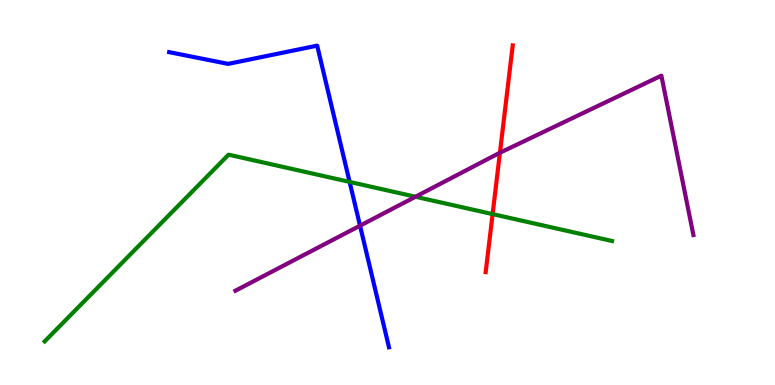[{'lines': ['blue', 'red'], 'intersections': []}, {'lines': ['green', 'red'], 'intersections': [{'x': 6.36, 'y': 4.44}]}, {'lines': ['purple', 'red'], 'intersections': [{'x': 6.45, 'y': 6.03}]}, {'lines': ['blue', 'green'], 'intersections': [{'x': 4.51, 'y': 5.28}]}, {'lines': ['blue', 'purple'], 'intersections': [{'x': 4.65, 'y': 4.14}]}, {'lines': ['green', 'purple'], 'intersections': [{'x': 5.36, 'y': 4.89}]}]